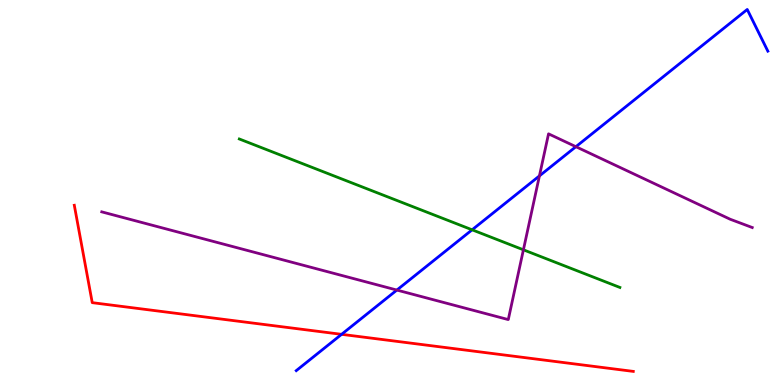[{'lines': ['blue', 'red'], 'intersections': [{'x': 4.41, 'y': 1.32}]}, {'lines': ['green', 'red'], 'intersections': []}, {'lines': ['purple', 'red'], 'intersections': []}, {'lines': ['blue', 'green'], 'intersections': [{'x': 6.09, 'y': 4.03}]}, {'lines': ['blue', 'purple'], 'intersections': [{'x': 5.12, 'y': 2.47}, {'x': 6.96, 'y': 5.43}, {'x': 7.43, 'y': 6.19}]}, {'lines': ['green', 'purple'], 'intersections': [{'x': 6.75, 'y': 3.51}]}]